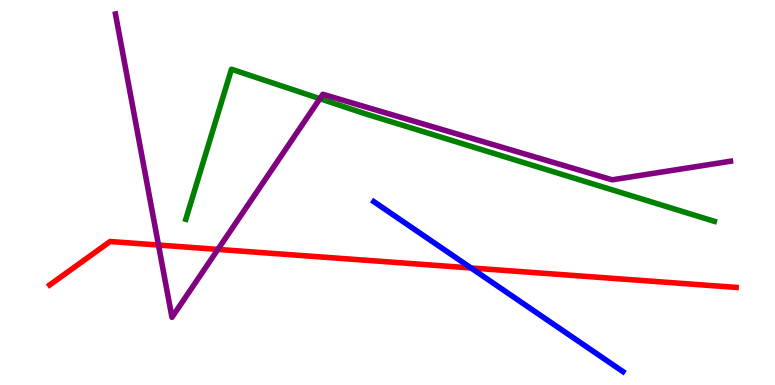[{'lines': ['blue', 'red'], 'intersections': [{'x': 6.08, 'y': 3.04}]}, {'lines': ['green', 'red'], 'intersections': []}, {'lines': ['purple', 'red'], 'intersections': [{'x': 2.05, 'y': 3.64}, {'x': 2.81, 'y': 3.52}]}, {'lines': ['blue', 'green'], 'intersections': []}, {'lines': ['blue', 'purple'], 'intersections': []}, {'lines': ['green', 'purple'], 'intersections': [{'x': 4.13, 'y': 7.44}]}]